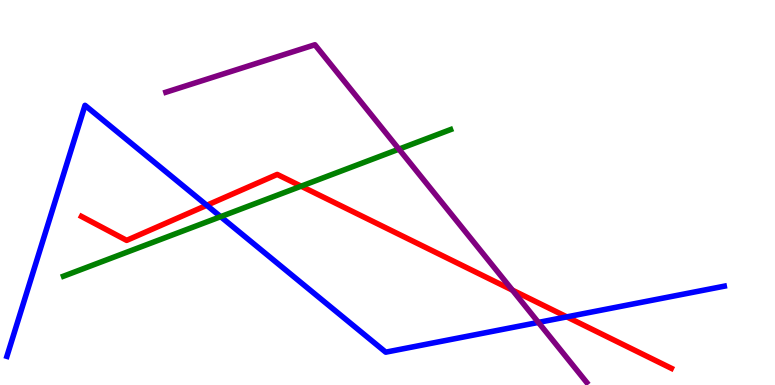[{'lines': ['blue', 'red'], 'intersections': [{'x': 2.67, 'y': 4.67}, {'x': 7.31, 'y': 1.77}]}, {'lines': ['green', 'red'], 'intersections': [{'x': 3.89, 'y': 5.16}]}, {'lines': ['purple', 'red'], 'intersections': [{'x': 6.61, 'y': 2.46}]}, {'lines': ['blue', 'green'], 'intersections': [{'x': 2.85, 'y': 4.37}]}, {'lines': ['blue', 'purple'], 'intersections': [{'x': 6.95, 'y': 1.63}]}, {'lines': ['green', 'purple'], 'intersections': [{'x': 5.15, 'y': 6.13}]}]